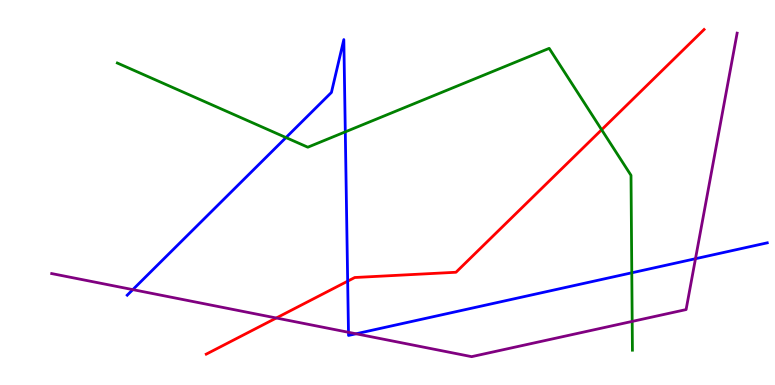[{'lines': ['blue', 'red'], 'intersections': [{'x': 4.49, 'y': 2.7}]}, {'lines': ['green', 'red'], 'intersections': [{'x': 7.76, 'y': 6.63}]}, {'lines': ['purple', 'red'], 'intersections': [{'x': 3.56, 'y': 1.74}]}, {'lines': ['blue', 'green'], 'intersections': [{'x': 3.69, 'y': 6.43}, {'x': 4.46, 'y': 6.58}, {'x': 8.15, 'y': 2.91}]}, {'lines': ['blue', 'purple'], 'intersections': [{'x': 1.71, 'y': 2.48}, {'x': 4.5, 'y': 1.37}, {'x': 4.59, 'y': 1.33}, {'x': 8.97, 'y': 3.28}]}, {'lines': ['green', 'purple'], 'intersections': [{'x': 8.16, 'y': 1.65}]}]